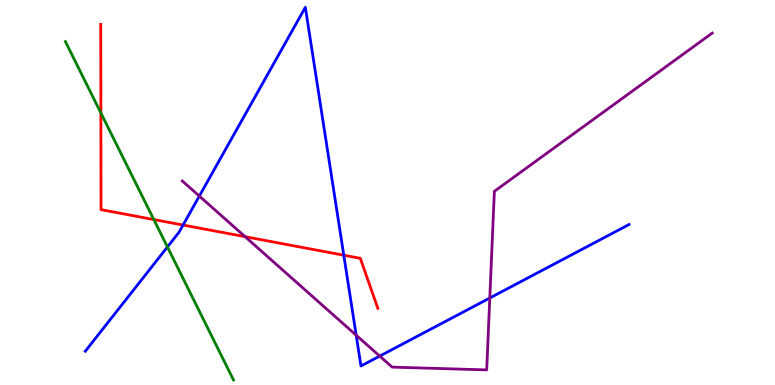[{'lines': ['blue', 'red'], 'intersections': [{'x': 2.36, 'y': 4.15}, {'x': 4.44, 'y': 3.37}]}, {'lines': ['green', 'red'], 'intersections': [{'x': 1.3, 'y': 7.07}, {'x': 1.98, 'y': 4.3}]}, {'lines': ['purple', 'red'], 'intersections': [{'x': 3.16, 'y': 3.85}]}, {'lines': ['blue', 'green'], 'intersections': [{'x': 2.16, 'y': 3.59}]}, {'lines': ['blue', 'purple'], 'intersections': [{'x': 2.57, 'y': 4.91}, {'x': 4.6, 'y': 1.29}, {'x': 4.9, 'y': 0.751}, {'x': 6.32, 'y': 2.26}]}, {'lines': ['green', 'purple'], 'intersections': []}]